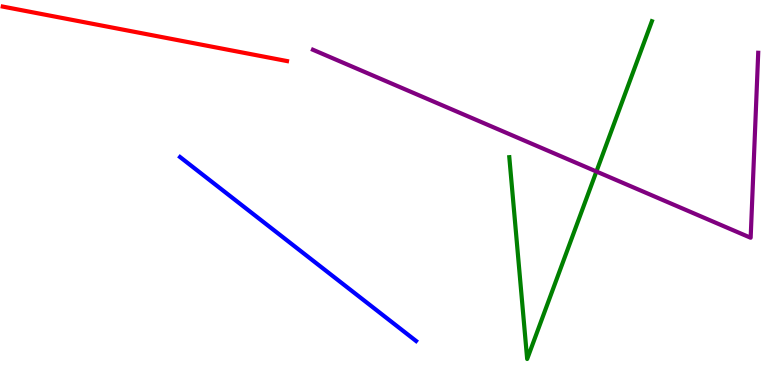[{'lines': ['blue', 'red'], 'intersections': []}, {'lines': ['green', 'red'], 'intersections': []}, {'lines': ['purple', 'red'], 'intersections': []}, {'lines': ['blue', 'green'], 'intersections': []}, {'lines': ['blue', 'purple'], 'intersections': []}, {'lines': ['green', 'purple'], 'intersections': [{'x': 7.7, 'y': 5.55}]}]